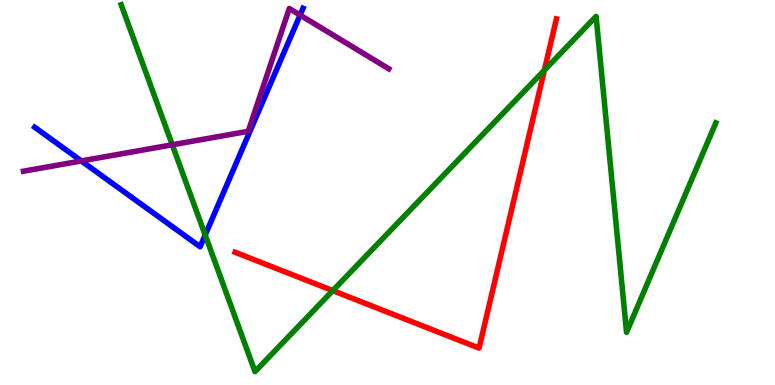[{'lines': ['blue', 'red'], 'intersections': []}, {'lines': ['green', 'red'], 'intersections': [{'x': 4.29, 'y': 2.45}, {'x': 7.02, 'y': 8.17}]}, {'lines': ['purple', 'red'], 'intersections': []}, {'lines': ['blue', 'green'], 'intersections': [{'x': 2.65, 'y': 3.9}]}, {'lines': ['blue', 'purple'], 'intersections': [{'x': 1.05, 'y': 5.82}, {'x': 3.87, 'y': 9.61}]}, {'lines': ['green', 'purple'], 'intersections': [{'x': 2.22, 'y': 6.24}]}]